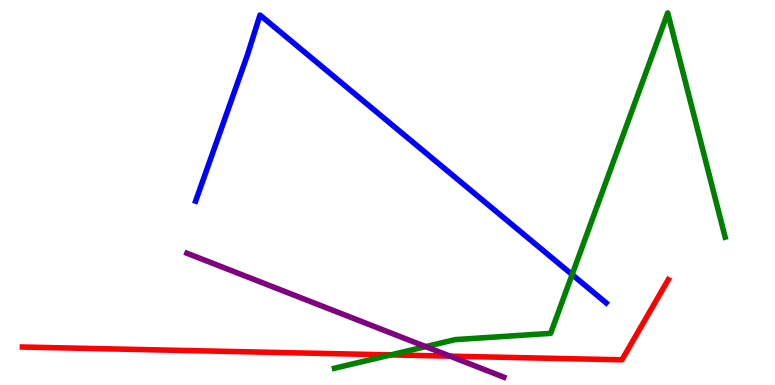[{'lines': ['blue', 'red'], 'intersections': []}, {'lines': ['green', 'red'], 'intersections': [{'x': 5.04, 'y': 0.782}]}, {'lines': ['purple', 'red'], 'intersections': [{'x': 5.81, 'y': 0.749}]}, {'lines': ['blue', 'green'], 'intersections': [{'x': 7.38, 'y': 2.87}]}, {'lines': ['blue', 'purple'], 'intersections': []}, {'lines': ['green', 'purple'], 'intersections': [{'x': 5.49, 'y': 0.997}]}]